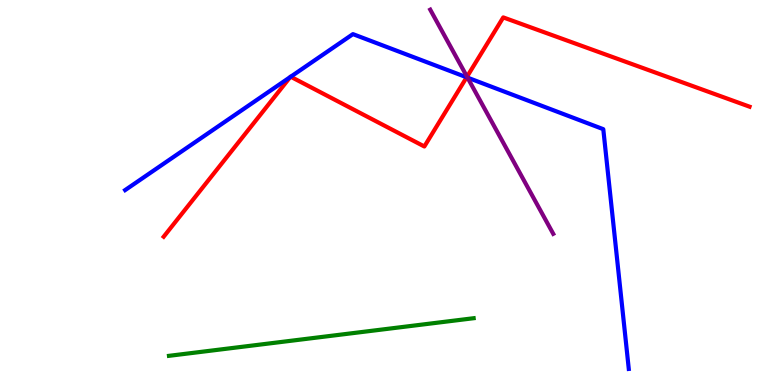[{'lines': ['blue', 'red'], 'intersections': [{'x': 3.75, 'y': 8.0}, {'x': 3.75, 'y': 8.01}, {'x': 6.02, 'y': 7.99}]}, {'lines': ['green', 'red'], 'intersections': []}, {'lines': ['purple', 'red'], 'intersections': [{'x': 6.03, 'y': 8.01}]}, {'lines': ['blue', 'green'], 'intersections': []}, {'lines': ['blue', 'purple'], 'intersections': [{'x': 6.03, 'y': 7.98}]}, {'lines': ['green', 'purple'], 'intersections': []}]